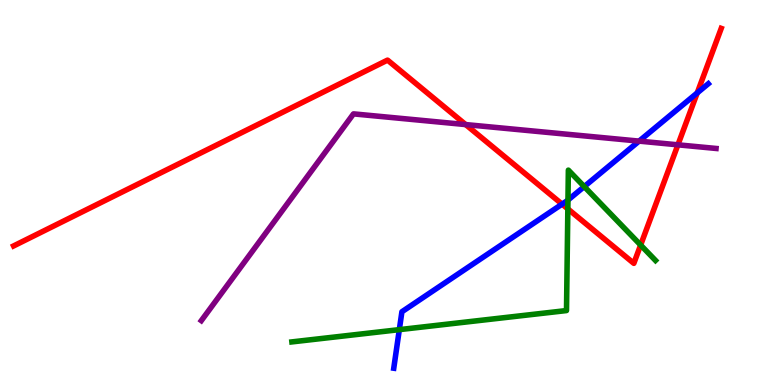[{'lines': ['blue', 'red'], 'intersections': [{'x': 7.25, 'y': 4.7}, {'x': 9.0, 'y': 7.59}]}, {'lines': ['green', 'red'], 'intersections': [{'x': 7.33, 'y': 4.57}, {'x': 8.27, 'y': 3.64}]}, {'lines': ['purple', 'red'], 'intersections': [{'x': 6.01, 'y': 6.76}, {'x': 8.75, 'y': 6.24}]}, {'lines': ['blue', 'green'], 'intersections': [{'x': 5.15, 'y': 1.44}, {'x': 7.33, 'y': 4.8}, {'x': 7.54, 'y': 5.15}]}, {'lines': ['blue', 'purple'], 'intersections': [{'x': 8.25, 'y': 6.33}]}, {'lines': ['green', 'purple'], 'intersections': []}]